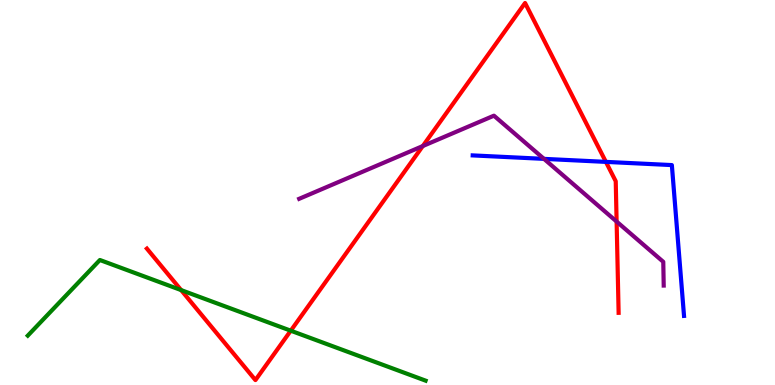[{'lines': ['blue', 'red'], 'intersections': [{'x': 7.82, 'y': 5.8}]}, {'lines': ['green', 'red'], 'intersections': [{'x': 2.34, 'y': 2.47}, {'x': 3.75, 'y': 1.41}]}, {'lines': ['purple', 'red'], 'intersections': [{'x': 5.46, 'y': 6.21}, {'x': 7.96, 'y': 4.25}]}, {'lines': ['blue', 'green'], 'intersections': []}, {'lines': ['blue', 'purple'], 'intersections': [{'x': 7.02, 'y': 5.87}]}, {'lines': ['green', 'purple'], 'intersections': []}]